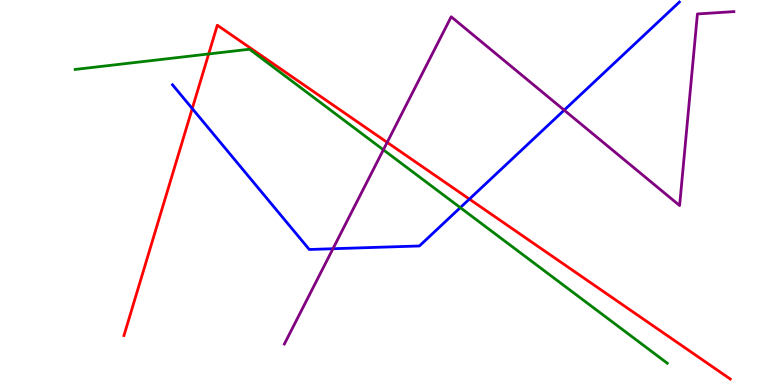[{'lines': ['blue', 'red'], 'intersections': [{'x': 2.48, 'y': 7.18}, {'x': 6.06, 'y': 4.83}]}, {'lines': ['green', 'red'], 'intersections': [{'x': 2.69, 'y': 8.6}]}, {'lines': ['purple', 'red'], 'intersections': [{'x': 5.0, 'y': 6.3}]}, {'lines': ['blue', 'green'], 'intersections': [{'x': 5.94, 'y': 4.61}]}, {'lines': ['blue', 'purple'], 'intersections': [{'x': 4.3, 'y': 3.54}, {'x': 7.28, 'y': 7.14}]}, {'lines': ['green', 'purple'], 'intersections': [{'x': 4.95, 'y': 6.11}]}]